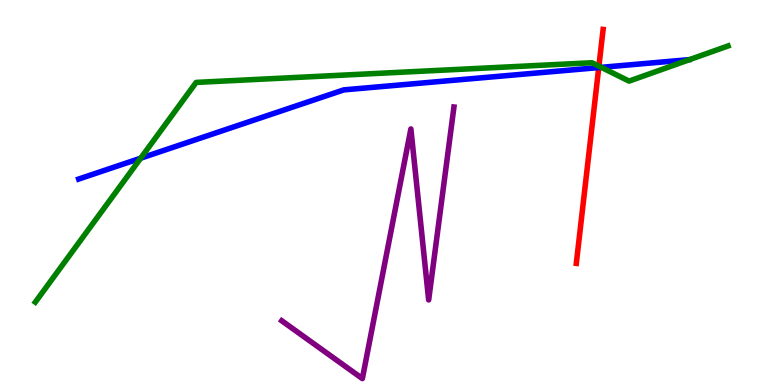[{'lines': ['blue', 'red'], 'intersections': [{'x': 7.73, 'y': 8.25}]}, {'lines': ['green', 'red'], 'intersections': [{'x': 7.73, 'y': 8.28}]}, {'lines': ['purple', 'red'], 'intersections': []}, {'lines': ['blue', 'green'], 'intersections': [{'x': 1.82, 'y': 5.89}, {'x': 7.76, 'y': 8.25}]}, {'lines': ['blue', 'purple'], 'intersections': []}, {'lines': ['green', 'purple'], 'intersections': []}]